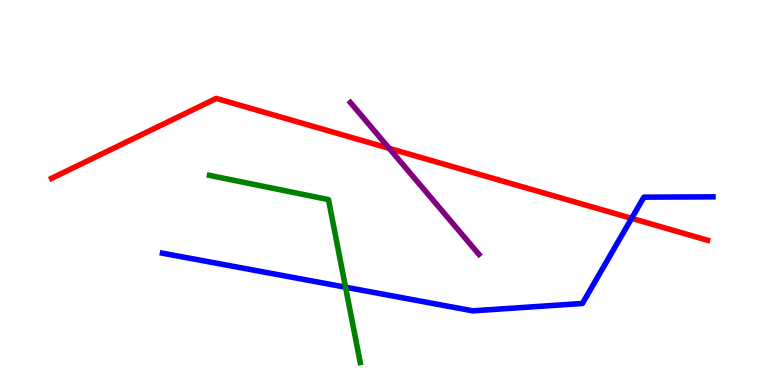[{'lines': ['blue', 'red'], 'intersections': [{'x': 8.15, 'y': 4.33}]}, {'lines': ['green', 'red'], 'intersections': []}, {'lines': ['purple', 'red'], 'intersections': [{'x': 5.02, 'y': 6.15}]}, {'lines': ['blue', 'green'], 'intersections': [{'x': 4.46, 'y': 2.54}]}, {'lines': ['blue', 'purple'], 'intersections': []}, {'lines': ['green', 'purple'], 'intersections': []}]